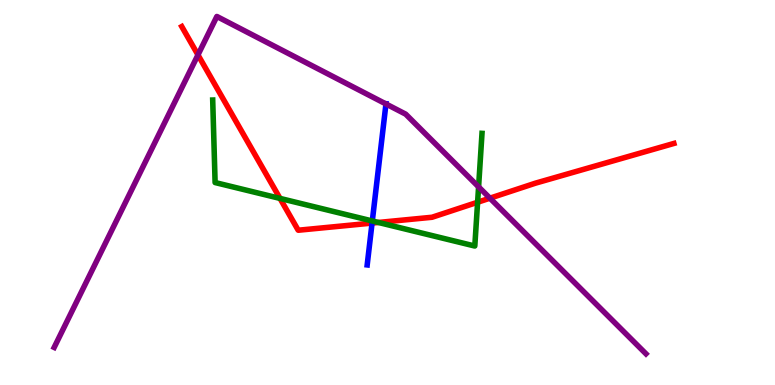[{'lines': ['blue', 'red'], 'intersections': [{'x': 4.8, 'y': 4.21}]}, {'lines': ['green', 'red'], 'intersections': [{'x': 3.61, 'y': 4.85}, {'x': 4.88, 'y': 4.22}, {'x': 6.16, 'y': 4.75}]}, {'lines': ['purple', 'red'], 'intersections': [{'x': 2.55, 'y': 8.57}, {'x': 6.32, 'y': 4.85}]}, {'lines': ['blue', 'green'], 'intersections': [{'x': 4.8, 'y': 4.26}]}, {'lines': ['blue', 'purple'], 'intersections': [{'x': 4.98, 'y': 7.3}]}, {'lines': ['green', 'purple'], 'intersections': [{'x': 6.18, 'y': 5.15}]}]